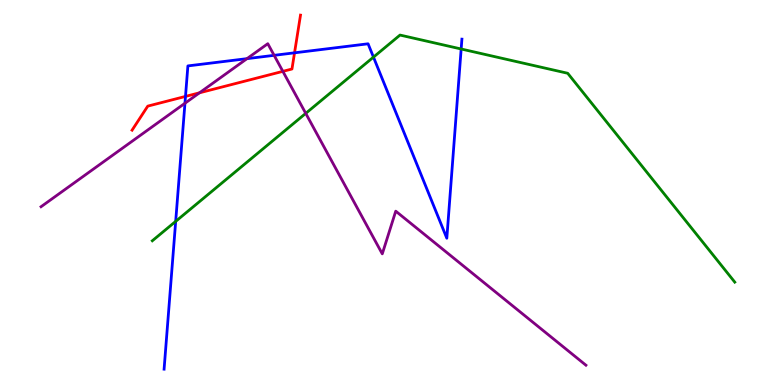[{'lines': ['blue', 'red'], 'intersections': [{'x': 2.39, 'y': 7.5}, {'x': 3.8, 'y': 8.63}]}, {'lines': ['green', 'red'], 'intersections': []}, {'lines': ['purple', 'red'], 'intersections': [{'x': 2.57, 'y': 7.59}, {'x': 3.65, 'y': 8.15}]}, {'lines': ['blue', 'green'], 'intersections': [{'x': 2.27, 'y': 4.25}, {'x': 4.82, 'y': 8.52}, {'x': 5.95, 'y': 8.73}]}, {'lines': ['blue', 'purple'], 'intersections': [{'x': 2.39, 'y': 7.32}, {'x': 3.19, 'y': 8.48}, {'x': 3.54, 'y': 8.56}]}, {'lines': ['green', 'purple'], 'intersections': [{'x': 3.95, 'y': 7.06}]}]